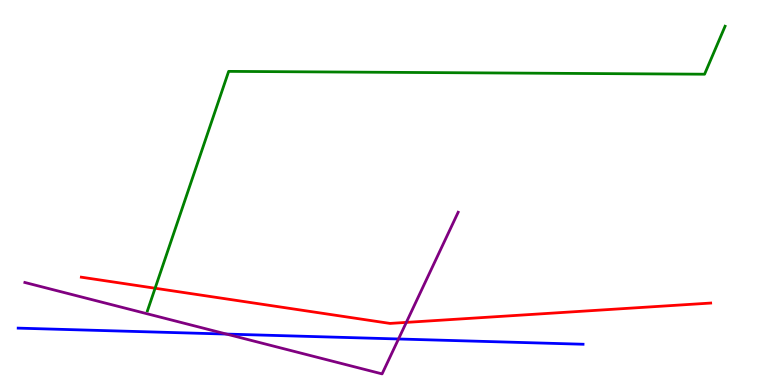[{'lines': ['blue', 'red'], 'intersections': []}, {'lines': ['green', 'red'], 'intersections': [{'x': 2.0, 'y': 2.51}]}, {'lines': ['purple', 'red'], 'intersections': [{'x': 5.24, 'y': 1.63}]}, {'lines': ['blue', 'green'], 'intersections': []}, {'lines': ['blue', 'purple'], 'intersections': [{'x': 2.92, 'y': 1.32}, {'x': 5.14, 'y': 1.2}]}, {'lines': ['green', 'purple'], 'intersections': []}]